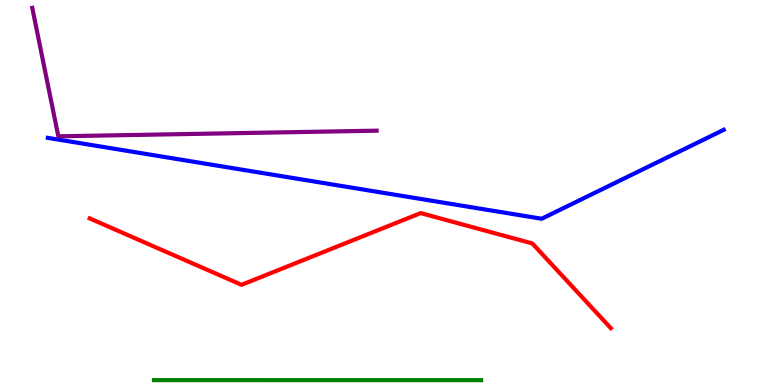[{'lines': ['blue', 'red'], 'intersections': []}, {'lines': ['green', 'red'], 'intersections': []}, {'lines': ['purple', 'red'], 'intersections': []}, {'lines': ['blue', 'green'], 'intersections': []}, {'lines': ['blue', 'purple'], 'intersections': []}, {'lines': ['green', 'purple'], 'intersections': []}]